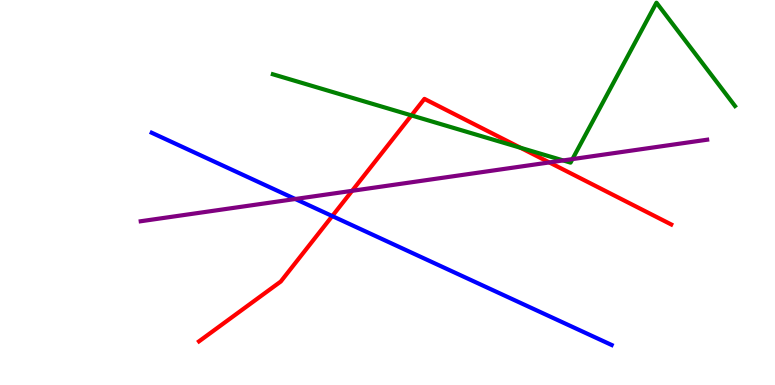[{'lines': ['blue', 'red'], 'intersections': [{'x': 4.29, 'y': 4.39}]}, {'lines': ['green', 'red'], 'intersections': [{'x': 5.31, 'y': 7.0}, {'x': 6.72, 'y': 6.16}]}, {'lines': ['purple', 'red'], 'intersections': [{'x': 4.54, 'y': 5.04}, {'x': 7.09, 'y': 5.78}]}, {'lines': ['blue', 'green'], 'intersections': []}, {'lines': ['blue', 'purple'], 'intersections': [{'x': 3.81, 'y': 4.83}]}, {'lines': ['green', 'purple'], 'intersections': [{'x': 7.27, 'y': 5.83}, {'x': 7.39, 'y': 5.87}]}]